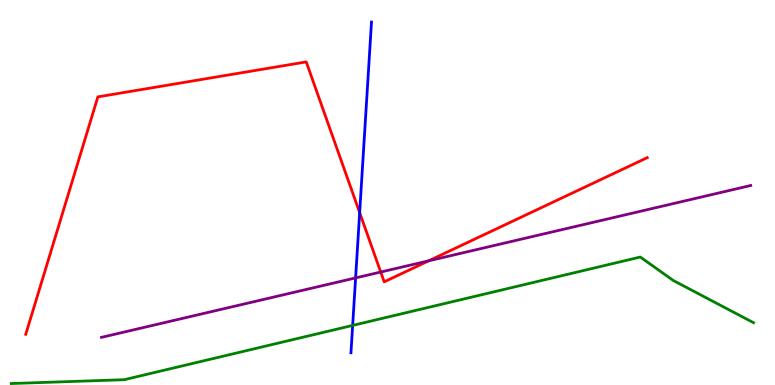[{'lines': ['blue', 'red'], 'intersections': [{'x': 4.64, 'y': 4.48}]}, {'lines': ['green', 'red'], 'intersections': []}, {'lines': ['purple', 'red'], 'intersections': [{'x': 4.91, 'y': 2.93}, {'x': 5.53, 'y': 3.23}]}, {'lines': ['blue', 'green'], 'intersections': [{'x': 4.55, 'y': 1.55}]}, {'lines': ['blue', 'purple'], 'intersections': [{'x': 4.59, 'y': 2.78}]}, {'lines': ['green', 'purple'], 'intersections': []}]